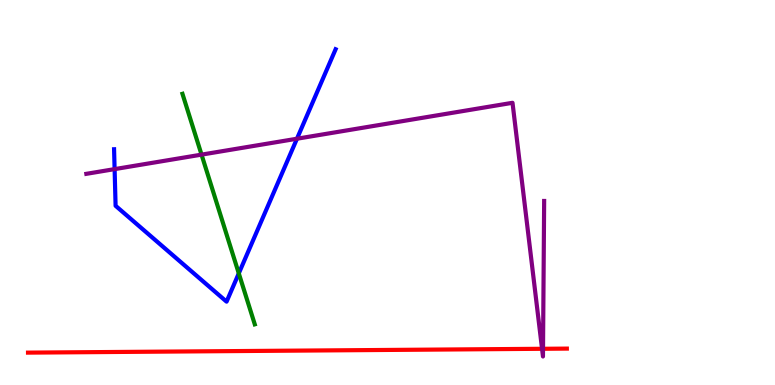[{'lines': ['blue', 'red'], 'intersections': []}, {'lines': ['green', 'red'], 'intersections': []}, {'lines': ['purple', 'red'], 'intersections': [{'x': 6.99, 'y': 0.94}, {'x': 7.01, 'y': 0.941}]}, {'lines': ['blue', 'green'], 'intersections': [{'x': 3.08, 'y': 2.9}]}, {'lines': ['blue', 'purple'], 'intersections': [{'x': 1.48, 'y': 5.61}, {'x': 3.83, 'y': 6.4}]}, {'lines': ['green', 'purple'], 'intersections': [{'x': 2.6, 'y': 5.98}]}]